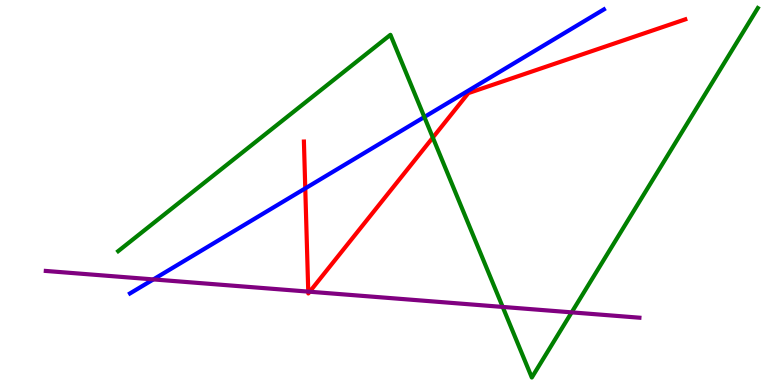[{'lines': ['blue', 'red'], 'intersections': [{'x': 3.94, 'y': 5.11}]}, {'lines': ['green', 'red'], 'intersections': [{'x': 5.58, 'y': 6.43}]}, {'lines': ['purple', 'red'], 'intersections': [{'x': 3.98, 'y': 2.43}, {'x': 4.0, 'y': 2.42}]}, {'lines': ['blue', 'green'], 'intersections': [{'x': 5.48, 'y': 6.96}]}, {'lines': ['blue', 'purple'], 'intersections': [{'x': 1.98, 'y': 2.74}]}, {'lines': ['green', 'purple'], 'intersections': [{'x': 6.49, 'y': 2.03}, {'x': 7.38, 'y': 1.89}]}]